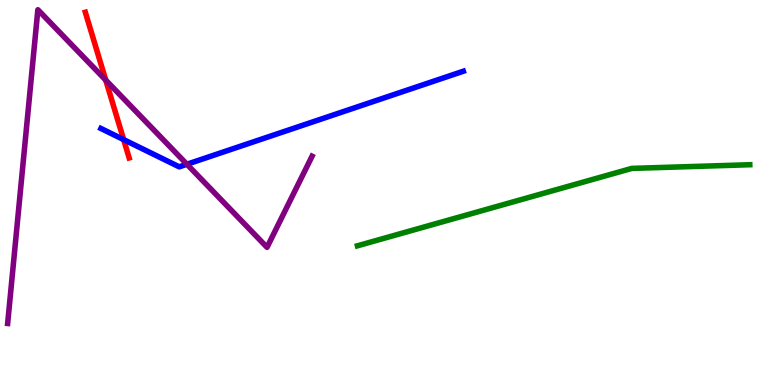[{'lines': ['blue', 'red'], 'intersections': [{'x': 1.6, 'y': 6.37}]}, {'lines': ['green', 'red'], 'intersections': []}, {'lines': ['purple', 'red'], 'intersections': [{'x': 1.36, 'y': 7.92}]}, {'lines': ['blue', 'green'], 'intersections': []}, {'lines': ['blue', 'purple'], 'intersections': [{'x': 2.41, 'y': 5.73}]}, {'lines': ['green', 'purple'], 'intersections': []}]